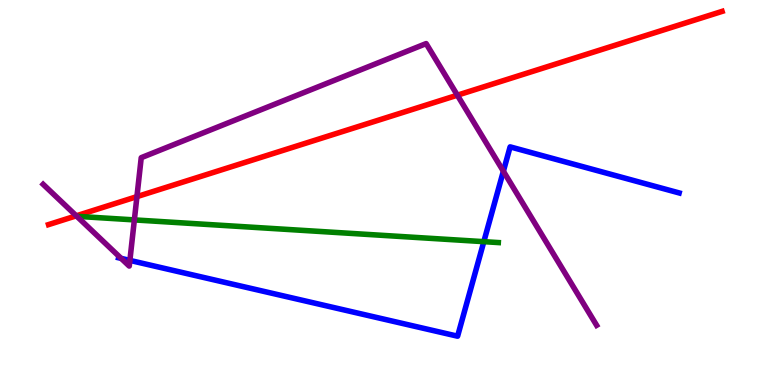[{'lines': ['blue', 'red'], 'intersections': []}, {'lines': ['green', 'red'], 'intersections': []}, {'lines': ['purple', 'red'], 'intersections': [{'x': 0.985, 'y': 4.39}, {'x': 1.77, 'y': 4.89}, {'x': 5.9, 'y': 7.53}]}, {'lines': ['blue', 'green'], 'intersections': [{'x': 6.24, 'y': 3.72}]}, {'lines': ['blue', 'purple'], 'intersections': [{'x': 1.56, 'y': 3.29}, {'x': 1.68, 'y': 3.24}, {'x': 6.5, 'y': 5.55}]}, {'lines': ['green', 'purple'], 'intersections': [{'x': 1.73, 'y': 4.29}]}]